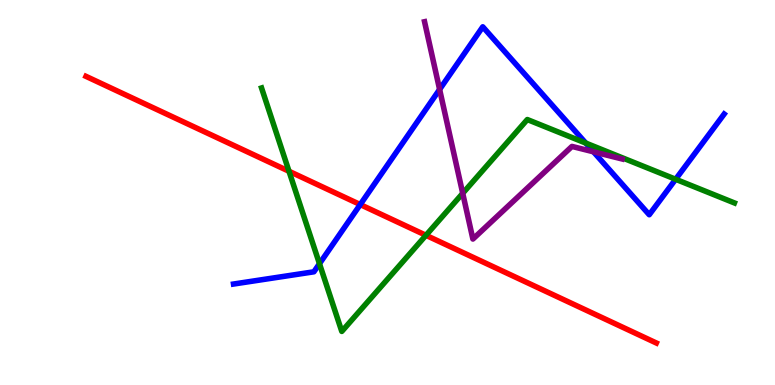[{'lines': ['blue', 'red'], 'intersections': [{'x': 4.65, 'y': 4.69}]}, {'lines': ['green', 'red'], 'intersections': [{'x': 3.73, 'y': 5.55}, {'x': 5.5, 'y': 3.89}]}, {'lines': ['purple', 'red'], 'intersections': []}, {'lines': ['blue', 'green'], 'intersections': [{'x': 4.12, 'y': 3.15}, {'x': 7.56, 'y': 6.28}, {'x': 8.72, 'y': 5.34}]}, {'lines': ['blue', 'purple'], 'intersections': [{'x': 5.67, 'y': 7.68}, {'x': 7.66, 'y': 6.06}]}, {'lines': ['green', 'purple'], 'intersections': [{'x': 5.97, 'y': 4.98}]}]